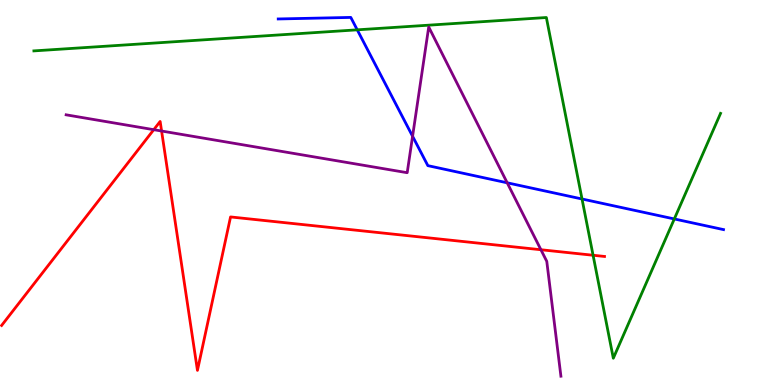[{'lines': ['blue', 'red'], 'intersections': []}, {'lines': ['green', 'red'], 'intersections': [{'x': 7.65, 'y': 3.37}]}, {'lines': ['purple', 'red'], 'intersections': [{'x': 1.98, 'y': 6.63}, {'x': 2.08, 'y': 6.6}, {'x': 6.98, 'y': 3.51}]}, {'lines': ['blue', 'green'], 'intersections': [{'x': 4.61, 'y': 9.23}, {'x': 7.51, 'y': 4.83}, {'x': 8.7, 'y': 4.31}]}, {'lines': ['blue', 'purple'], 'intersections': [{'x': 5.32, 'y': 6.46}, {'x': 6.54, 'y': 5.25}]}, {'lines': ['green', 'purple'], 'intersections': []}]